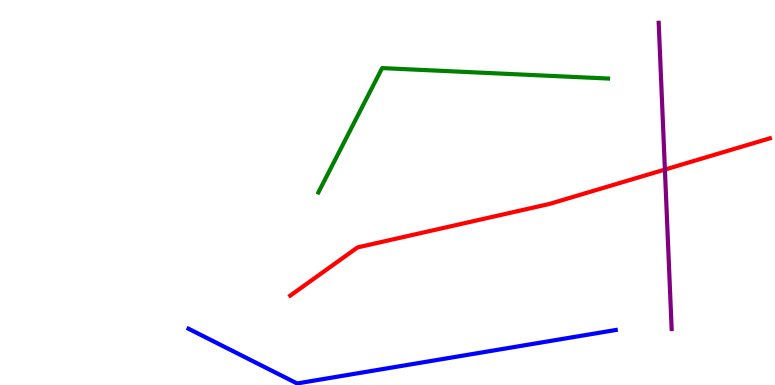[{'lines': ['blue', 'red'], 'intersections': []}, {'lines': ['green', 'red'], 'intersections': []}, {'lines': ['purple', 'red'], 'intersections': [{'x': 8.58, 'y': 5.6}]}, {'lines': ['blue', 'green'], 'intersections': []}, {'lines': ['blue', 'purple'], 'intersections': []}, {'lines': ['green', 'purple'], 'intersections': []}]